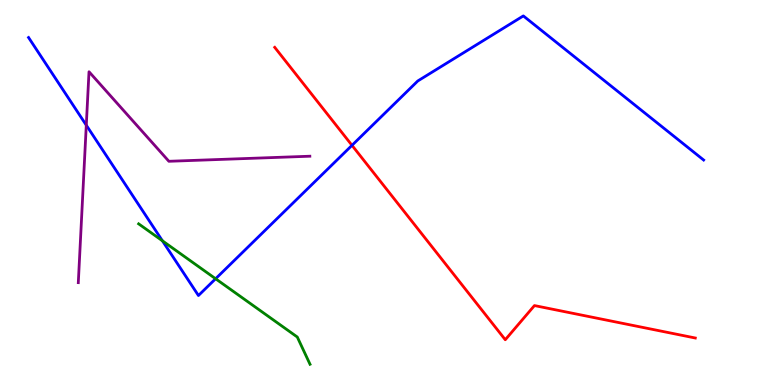[{'lines': ['blue', 'red'], 'intersections': [{'x': 4.54, 'y': 6.23}]}, {'lines': ['green', 'red'], 'intersections': []}, {'lines': ['purple', 'red'], 'intersections': []}, {'lines': ['blue', 'green'], 'intersections': [{'x': 2.1, 'y': 3.75}, {'x': 2.78, 'y': 2.76}]}, {'lines': ['blue', 'purple'], 'intersections': [{'x': 1.11, 'y': 6.75}]}, {'lines': ['green', 'purple'], 'intersections': []}]